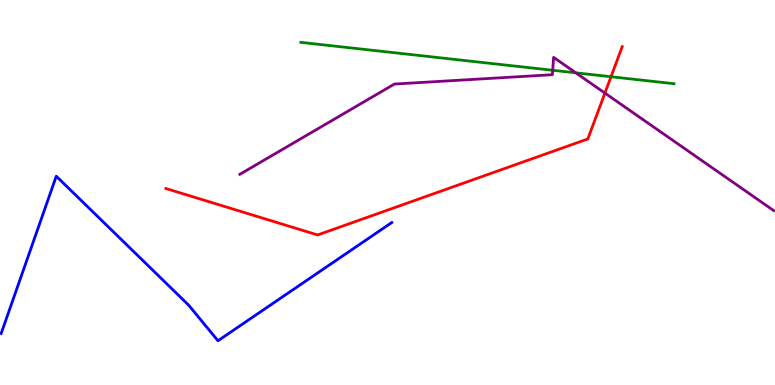[{'lines': ['blue', 'red'], 'intersections': []}, {'lines': ['green', 'red'], 'intersections': [{'x': 7.88, 'y': 8.01}]}, {'lines': ['purple', 'red'], 'intersections': [{'x': 7.81, 'y': 7.58}]}, {'lines': ['blue', 'green'], 'intersections': []}, {'lines': ['blue', 'purple'], 'intersections': []}, {'lines': ['green', 'purple'], 'intersections': [{'x': 7.13, 'y': 8.17}, {'x': 7.43, 'y': 8.11}]}]